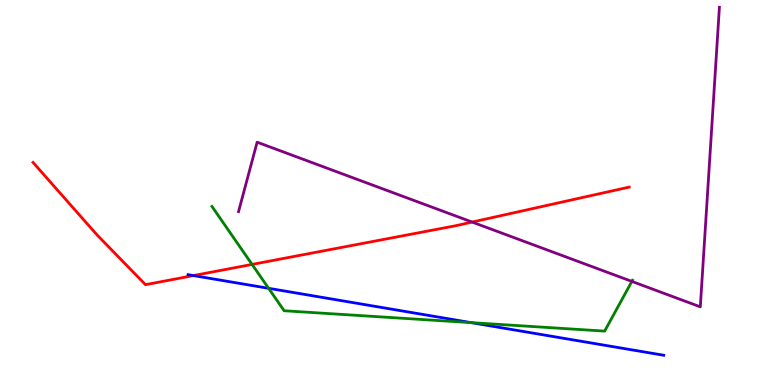[{'lines': ['blue', 'red'], 'intersections': [{'x': 2.5, 'y': 2.84}]}, {'lines': ['green', 'red'], 'intersections': [{'x': 3.25, 'y': 3.13}]}, {'lines': ['purple', 'red'], 'intersections': [{'x': 6.09, 'y': 4.23}]}, {'lines': ['blue', 'green'], 'intersections': [{'x': 3.47, 'y': 2.51}, {'x': 6.08, 'y': 1.62}]}, {'lines': ['blue', 'purple'], 'intersections': []}, {'lines': ['green', 'purple'], 'intersections': [{'x': 8.15, 'y': 2.69}]}]